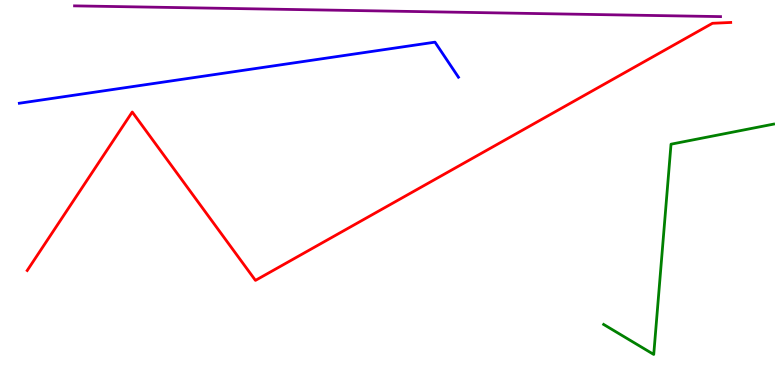[{'lines': ['blue', 'red'], 'intersections': []}, {'lines': ['green', 'red'], 'intersections': []}, {'lines': ['purple', 'red'], 'intersections': []}, {'lines': ['blue', 'green'], 'intersections': []}, {'lines': ['blue', 'purple'], 'intersections': []}, {'lines': ['green', 'purple'], 'intersections': []}]